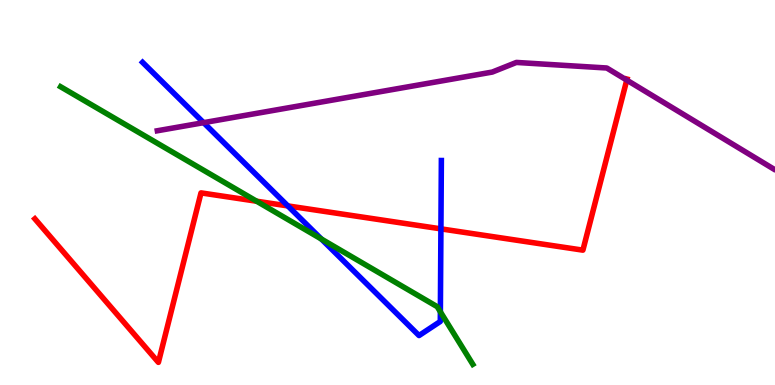[{'lines': ['blue', 'red'], 'intersections': [{'x': 3.71, 'y': 4.65}, {'x': 5.69, 'y': 4.06}]}, {'lines': ['green', 'red'], 'intersections': [{'x': 3.31, 'y': 4.77}]}, {'lines': ['purple', 'red'], 'intersections': [{'x': 8.09, 'y': 7.92}]}, {'lines': ['blue', 'green'], 'intersections': [{'x': 4.15, 'y': 3.79}, {'x': 5.68, 'y': 1.9}]}, {'lines': ['blue', 'purple'], 'intersections': [{'x': 2.63, 'y': 6.81}]}, {'lines': ['green', 'purple'], 'intersections': []}]